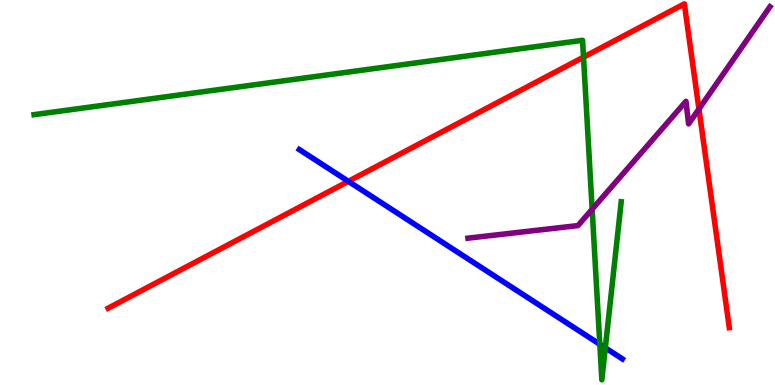[{'lines': ['blue', 'red'], 'intersections': [{'x': 4.49, 'y': 5.29}]}, {'lines': ['green', 'red'], 'intersections': [{'x': 7.53, 'y': 8.52}]}, {'lines': ['purple', 'red'], 'intersections': [{'x': 9.02, 'y': 7.17}]}, {'lines': ['blue', 'green'], 'intersections': [{'x': 7.74, 'y': 1.06}, {'x': 7.81, 'y': 0.965}]}, {'lines': ['blue', 'purple'], 'intersections': []}, {'lines': ['green', 'purple'], 'intersections': [{'x': 7.64, 'y': 4.56}]}]